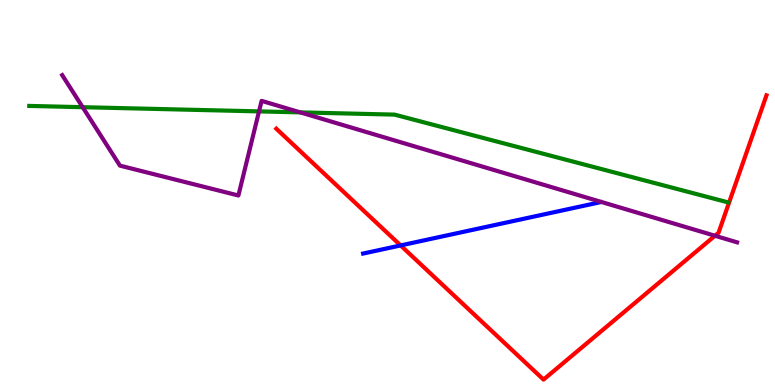[{'lines': ['blue', 'red'], 'intersections': [{'x': 5.17, 'y': 3.63}]}, {'lines': ['green', 'red'], 'intersections': []}, {'lines': ['purple', 'red'], 'intersections': [{'x': 9.23, 'y': 3.88}]}, {'lines': ['blue', 'green'], 'intersections': []}, {'lines': ['blue', 'purple'], 'intersections': []}, {'lines': ['green', 'purple'], 'intersections': [{'x': 1.07, 'y': 7.22}, {'x': 3.34, 'y': 7.11}, {'x': 3.87, 'y': 7.08}]}]